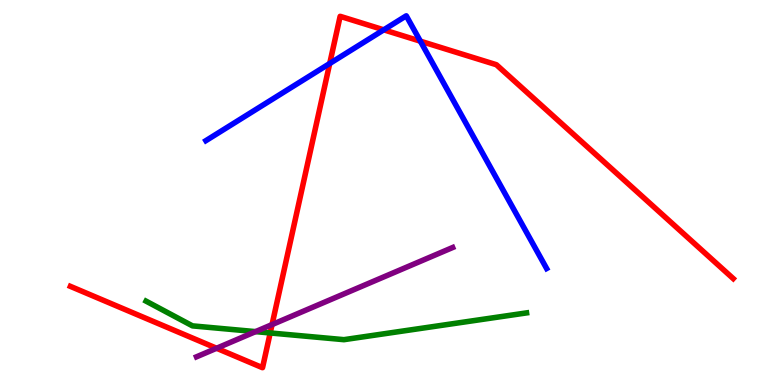[{'lines': ['blue', 'red'], 'intersections': [{'x': 4.25, 'y': 8.35}, {'x': 4.95, 'y': 9.23}, {'x': 5.42, 'y': 8.93}]}, {'lines': ['green', 'red'], 'intersections': [{'x': 3.49, 'y': 1.35}]}, {'lines': ['purple', 'red'], 'intersections': [{'x': 2.79, 'y': 0.954}, {'x': 3.51, 'y': 1.57}]}, {'lines': ['blue', 'green'], 'intersections': []}, {'lines': ['blue', 'purple'], 'intersections': []}, {'lines': ['green', 'purple'], 'intersections': [{'x': 3.3, 'y': 1.39}]}]